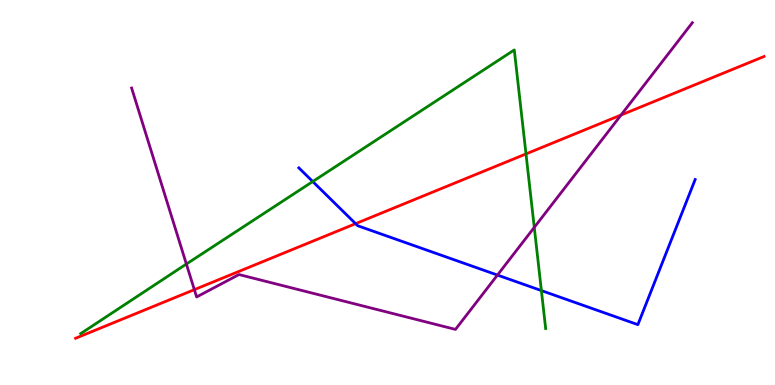[{'lines': ['blue', 'red'], 'intersections': [{'x': 4.59, 'y': 4.19}]}, {'lines': ['green', 'red'], 'intersections': [{'x': 6.79, 'y': 6.0}]}, {'lines': ['purple', 'red'], 'intersections': [{'x': 2.51, 'y': 2.48}, {'x': 8.01, 'y': 7.01}]}, {'lines': ['blue', 'green'], 'intersections': [{'x': 4.04, 'y': 5.28}, {'x': 6.99, 'y': 2.45}]}, {'lines': ['blue', 'purple'], 'intersections': [{'x': 6.42, 'y': 2.86}]}, {'lines': ['green', 'purple'], 'intersections': [{'x': 2.4, 'y': 3.14}, {'x': 6.89, 'y': 4.09}]}]